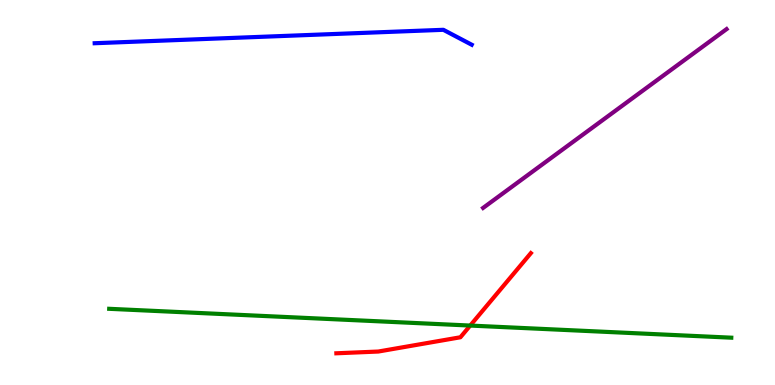[{'lines': ['blue', 'red'], 'intersections': []}, {'lines': ['green', 'red'], 'intersections': [{'x': 6.07, 'y': 1.54}]}, {'lines': ['purple', 'red'], 'intersections': []}, {'lines': ['blue', 'green'], 'intersections': []}, {'lines': ['blue', 'purple'], 'intersections': []}, {'lines': ['green', 'purple'], 'intersections': []}]